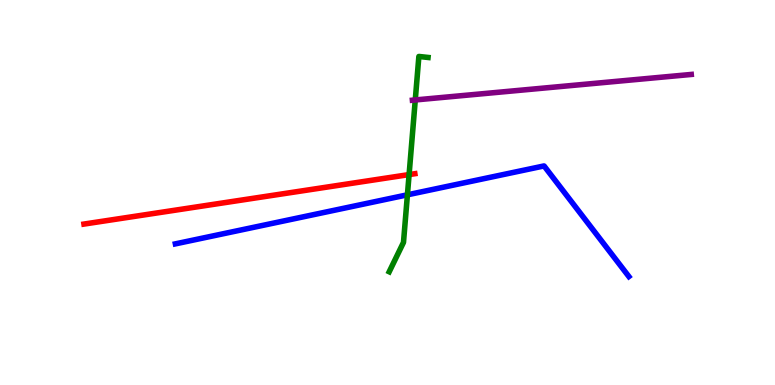[{'lines': ['blue', 'red'], 'intersections': []}, {'lines': ['green', 'red'], 'intersections': [{'x': 5.28, 'y': 5.47}]}, {'lines': ['purple', 'red'], 'intersections': []}, {'lines': ['blue', 'green'], 'intersections': [{'x': 5.26, 'y': 4.94}]}, {'lines': ['blue', 'purple'], 'intersections': []}, {'lines': ['green', 'purple'], 'intersections': [{'x': 5.36, 'y': 7.4}]}]